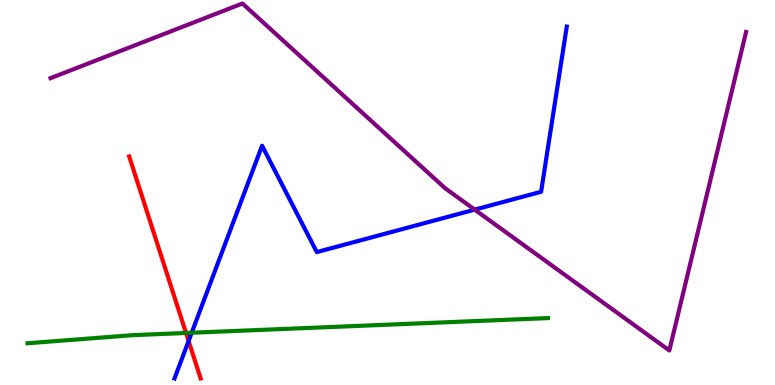[{'lines': ['blue', 'red'], 'intersections': [{'x': 2.43, 'y': 1.14}]}, {'lines': ['green', 'red'], 'intersections': [{'x': 2.4, 'y': 1.35}]}, {'lines': ['purple', 'red'], 'intersections': []}, {'lines': ['blue', 'green'], 'intersections': [{'x': 2.47, 'y': 1.36}]}, {'lines': ['blue', 'purple'], 'intersections': [{'x': 6.13, 'y': 4.55}]}, {'lines': ['green', 'purple'], 'intersections': []}]